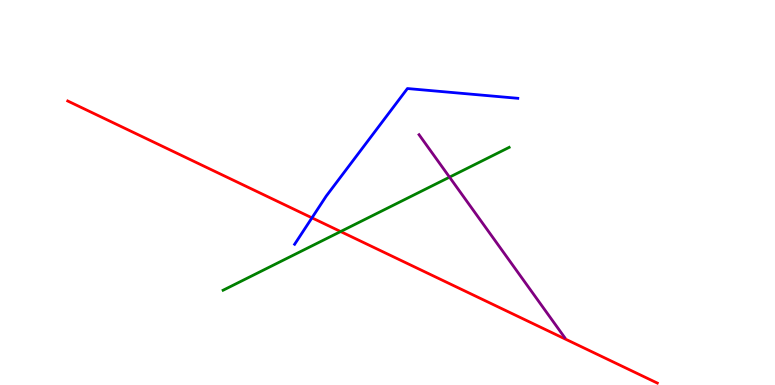[{'lines': ['blue', 'red'], 'intersections': [{'x': 4.03, 'y': 4.34}]}, {'lines': ['green', 'red'], 'intersections': [{'x': 4.4, 'y': 3.99}]}, {'lines': ['purple', 'red'], 'intersections': []}, {'lines': ['blue', 'green'], 'intersections': []}, {'lines': ['blue', 'purple'], 'intersections': []}, {'lines': ['green', 'purple'], 'intersections': [{'x': 5.8, 'y': 5.4}]}]